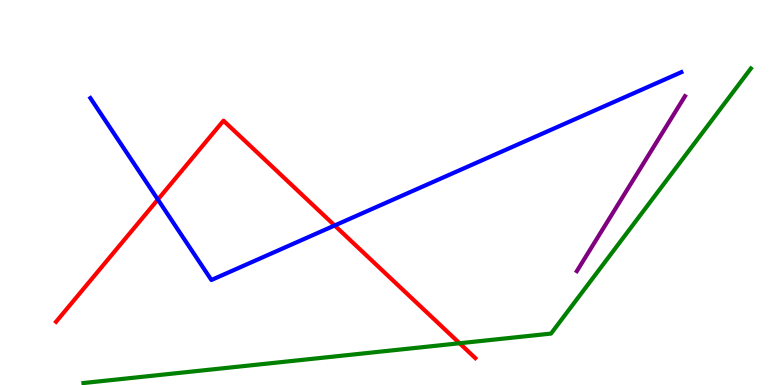[{'lines': ['blue', 'red'], 'intersections': [{'x': 2.04, 'y': 4.82}, {'x': 4.32, 'y': 4.14}]}, {'lines': ['green', 'red'], 'intersections': [{'x': 5.93, 'y': 1.08}]}, {'lines': ['purple', 'red'], 'intersections': []}, {'lines': ['blue', 'green'], 'intersections': []}, {'lines': ['blue', 'purple'], 'intersections': []}, {'lines': ['green', 'purple'], 'intersections': []}]